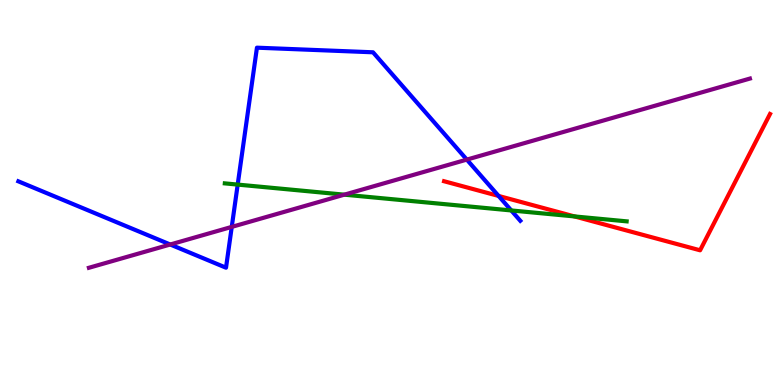[{'lines': ['blue', 'red'], 'intersections': [{'x': 6.43, 'y': 4.91}]}, {'lines': ['green', 'red'], 'intersections': [{'x': 7.41, 'y': 4.38}]}, {'lines': ['purple', 'red'], 'intersections': []}, {'lines': ['blue', 'green'], 'intersections': [{'x': 3.07, 'y': 5.21}, {'x': 6.6, 'y': 4.53}]}, {'lines': ['blue', 'purple'], 'intersections': [{'x': 2.2, 'y': 3.65}, {'x': 2.99, 'y': 4.11}, {'x': 6.02, 'y': 5.85}]}, {'lines': ['green', 'purple'], 'intersections': [{'x': 4.44, 'y': 4.94}]}]